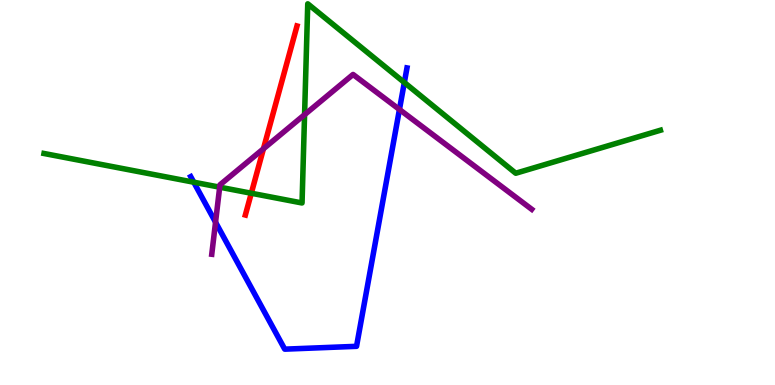[{'lines': ['blue', 'red'], 'intersections': []}, {'lines': ['green', 'red'], 'intersections': [{'x': 3.24, 'y': 4.98}]}, {'lines': ['purple', 'red'], 'intersections': [{'x': 3.4, 'y': 6.14}]}, {'lines': ['blue', 'green'], 'intersections': [{'x': 2.5, 'y': 5.27}, {'x': 5.22, 'y': 7.86}]}, {'lines': ['blue', 'purple'], 'intersections': [{'x': 2.78, 'y': 4.23}, {'x': 5.15, 'y': 7.16}]}, {'lines': ['green', 'purple'], 'intersections': [{'x': 2.83, 'y': 5.14}, {'x': 3.93, 'y': 7.02}]}]